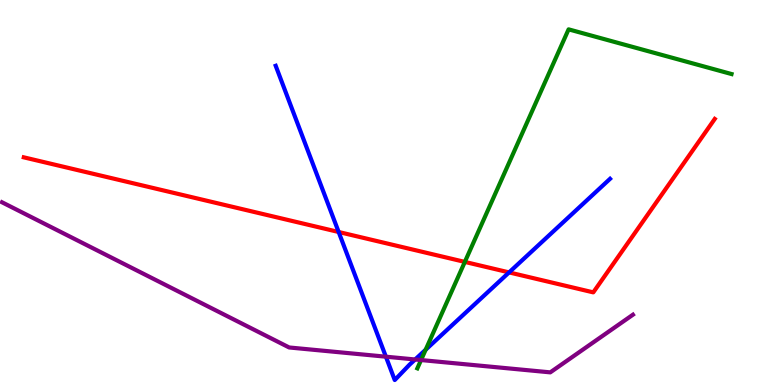[{'lines': ['blue', 'red'], 'intersections': [{'x': 4.37, 'y': 3.97}, {'x': 6.57, 'y': 2.92}]}, {'lines': ['green', 'red'], 'intersections': [{'x': 6.0, 'y': 3.2}]}, {'lines': ['purple', 'red'], 'intersections': []}, {'lines': ['blue', 'green'], 'intersections': [{'x': 5.49, 'y': 0.916}]}, {'lines': ['blue', 'purple'], 'intersections': [{'x': 4.98, 'y': 0.735}, {'x': 5.36, 'y': 0.663}]}, {'lines': ['green', 'purple'], 'intersections': [{'x': 5.43, 'y': 0.648}]}]